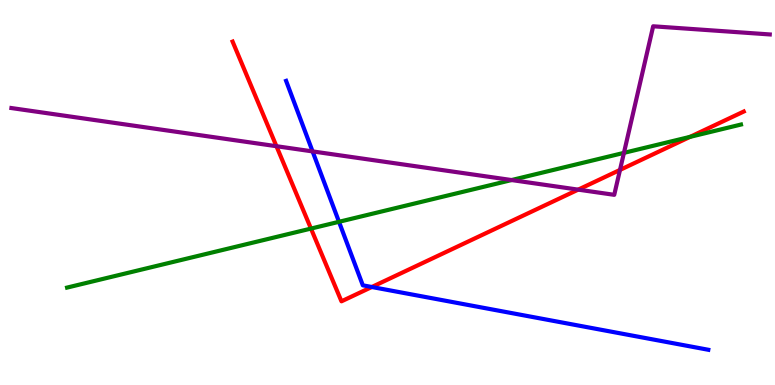[{'lines': ['blue', 'red'], 'intersections': [{'x': 4.8, 'y': 2.55}]}, {'lines': ['green', 'red'], 'intersections': [{'x': 4.01, 'y': 4.06}, {'x': 8.9, 'y': 6.45}]}, {'lines': ['purple', 'red'], 'intersections': [{'x': 3.57, 'y': 6.2}, {'x': 7.46, 'y': 5.07}, {'x': 8.0, 'y': 5.59}]}, {'lines': ['blue', 'green'], 'intersections': [{'x': 4.37, 'y': 4.24}]}, {'lines': ['blue', 'purple'], 'intersections': [{'x': 4.03, 'y': 6.07}]}, {'lines': ['green', 'purple'], 'intersections': [{'x': 6.6, 'y': 5.32}, {'x': 8.05, 'y': 6.03}]}]